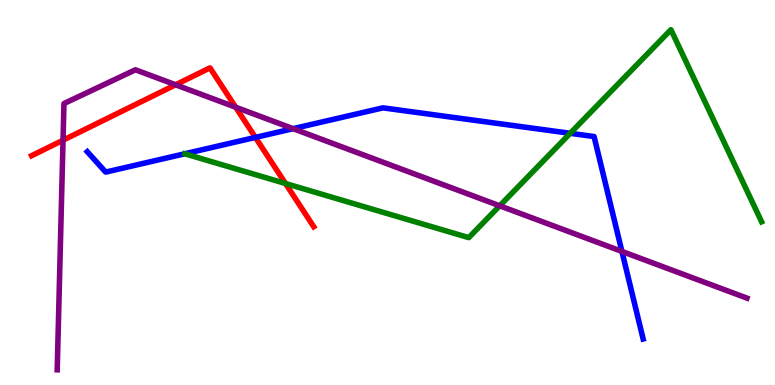[{'lines': ['blue', 'red'], 'intersections': [{'x': 3.3, 'y': 6.43}]}, {'lines': ['green', 'red'], 'intersections': [{'x': 3.68, 'y': 5.23}]}, {'lines': ['purple', 'red'], 'intersections': [{'x': 0.813, 'y': 6.36}, {'x': 2.27, 'y': 7.8}, {'x': 3.04, 'y': 7.22}]}, {'lines': ['blue', 'green'], 'intersections': [{'x': 7.36, 'y': 6.54}]}, {'lines': ['blue', 'purple'], 'intersections': [{'x': 3.78, 'y': 6.66}, {'x': 8.02, 'y': 3.47}]}, {'lines': ['green', 'purple'], 'intersections': [{'x': 6.45, 'y': 4.65}]}]